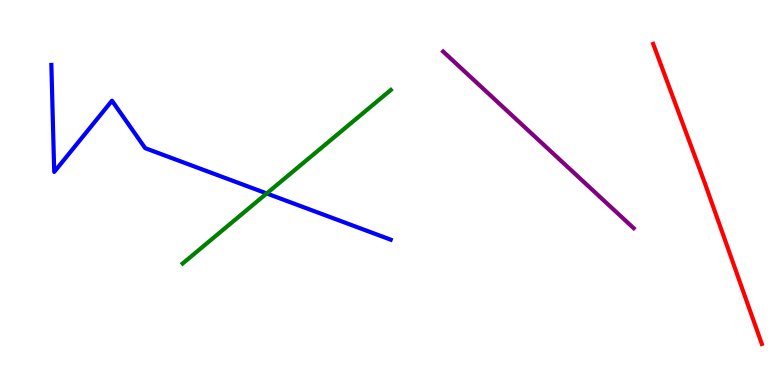[{'lines': ['blue', 'red'], 'intersections': []}, {'lines': ['green', 'red'], 'intersections': []}, {'lines': ['purple', 'red'], 'intersections': []}, {'lines': ['blue', 'green'], 'intersections': [{'x': 3.44, 'y': 4.98}]}, {'lines': ['blue', 'purple'], 'intersections': []}, {'lines': ['green', 'purple'], 'intersections': []}]